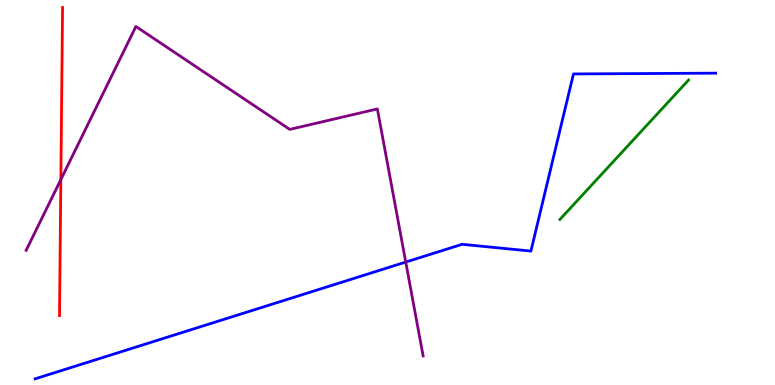[{'lines': ['blue', 'red'], 'intersections': []}, {'lines': ['green', 'red'], 'intersections': []}, {'lines': ['purple', 'red'], 'intersections': [{'x': 0.785, 'y': 5.34}]}, {'lines': ['blue', 'green'], 'intersections': []}, {'lines': ['blue', 'purple'], 'intersections': [{'x': 5.24, 'y': 3.19}]}, {'lines': ['green', 'purple'], 'intersections': []}]